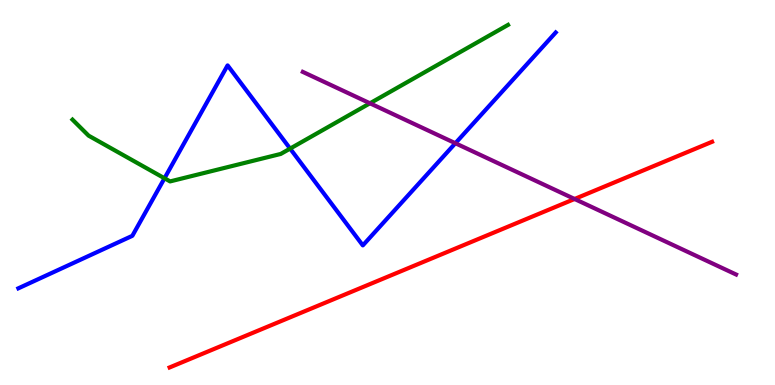[{'lines': ['blue', 'red'], 'intersections': []}, {'lines': ['green', 'red'], 'intersections': []}, {'lines': ['purple', 'red'], 'intersections': [{'x': 7.41, 'y': 4.83}]}, {'lines': ['blue', 'green'], 'intersections': [{'x': 2.12, 'y': 5.37}, {'x': 3.74, 'y': 6.14}]}, {'lines': ['blue', 'purple'], 'intersections': [{'x': 5.88, 'y': 6.28}]}, {'lines': ['green', 'purple'], 'intersections': [{'x': 4.77, 'y': 7.32}]}]